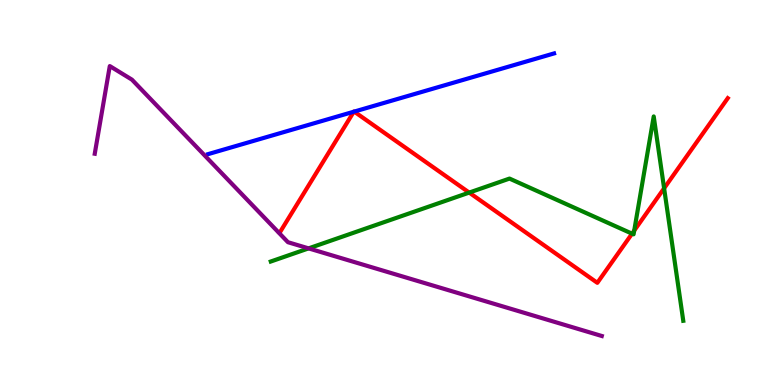[{'lines': ['blue', 'red'], 'intersections': [{'x': 4.57, 'y': 7.1}, {'x': 4.57, 'y': 7.1}]}, {'lines': ['green', 'red'], 'intersections': [{'x': 6.05, 'y': 5.0}, {'x': 8.16, 'y': 3.93}, {'x': 8.18, 'y': 4.01}, {'x': 8.57, 'y': 5.11}]}, {'lines': ['purple', 'red'], 'intersections': []}, {'lines': ['blue', 'green'], 'intersections': []}, {'lines': ['blue', 'purple'], 'intersections': []}, {'lines': ['green', 'purple'], 'intersections': [{'x': 3.98, 'y': 3.55}]}]